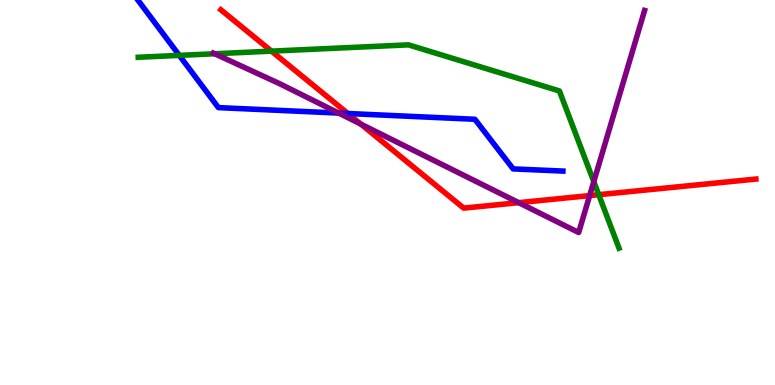[{'lines': ['blue', 'red'], 'intersections': [{'x': 4.49, 'y': 7.05}]}, {'lines': ['green', 'red'], 'intersections': [{'x': 3.5, 'y': 8.67}, {'x': 7.73, 'y': 4.94}]}, {'lines': ['purple', 'red'], 'intersections': [{'x': 4.66, 'y': 6.78}, {'x': 6.69, 'y': 4.74}, {'x': 7.61, 'y': 4.92}]}, {'lines': ['blue', 'green'], 'intersections': [{'x': 2.31, 'y': 8.56}]}, {'lines': ['blue', 'purple'], 'intersections': [{'x': 4.37, 'y': 7.06}]}, {'lines': ['green', 'purple'], 'intersections': [{'x': 2.77, 'y': 8.6}, {'x': 7.66, 'y': 5.28}]}]